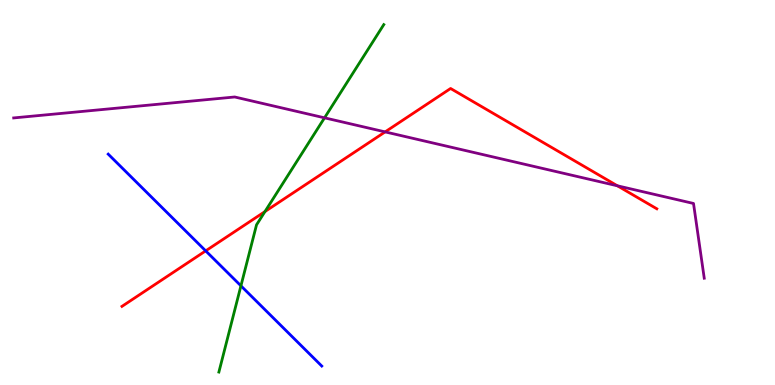[{'lines': ['blue', 'red'], 'intersections': [{'x': 2.65, 'y': 3.48}]}, {'lines': ['green', 'red'], 'intersections': [{'x': 3.42, 'y': 4.5}]}, {'lines': ['purple', 'red'], 'intersections': [{'x': 4.97, 'y': 6.57}, {'x': 7.97, 'y': 5.17}]}, {'lines': ['blue', 'green'], 'intersections': [{'x': 3.11, 'y': 2.58}]}, {'lines': ['blue', 'purple'], 'intersections': []}, {'lines': ['green', 'purple'], 'intersections': [{'x': 4.19, 'y': 6.94}]}]